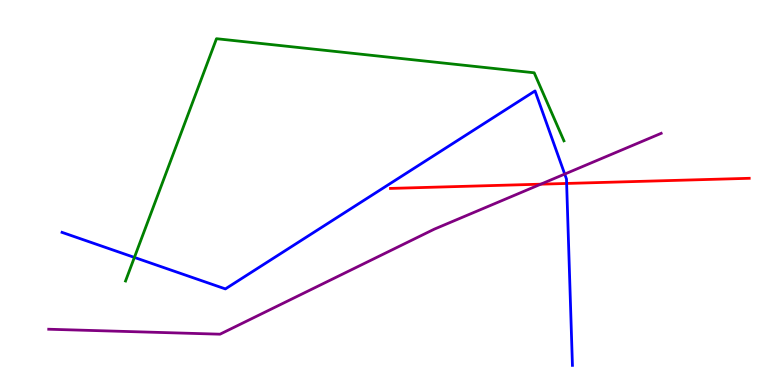[{'lines': ['blue', 'red'], 'intersections': [{'x': 7.31, 'y': 5.24}]}, {'lines': ['green', 'red'], 'intersections': []}, {'lines': ['purple', 'red'], 'intersections': [{'x': 6.98, 'y': 5.22}]}, {'lines': ['blue', 'green'], 'intersections': [{'x': 1.73, 'y': 3.31}]}, {'lines': ['blue', 'purple'], 'intersections': [{'x': 7.29, 'y': 5.48}]}, {'lines': ['green', 'purple'], 'intersections': []}]